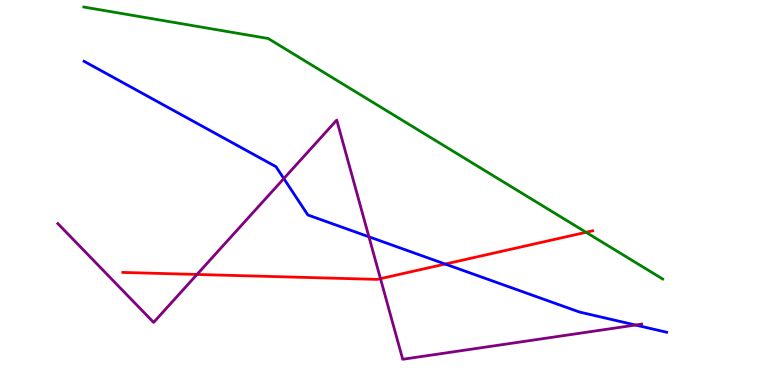[{'lines': ['blue', 'red'], 'intersections': [{'x': 5.74, 'y': 3.14}]}, {'lines': ['green', 'red'], 'intersections': [{'x': 7.56, 'y': 3.97}]}, {'lines': ['purple', 'red'], 'intersections': [{'x': 2.54, 'y': 2.87}, {'x': 4.91, 'y': 2.76}]}, {'lines': ['blue', 'green'], 'intersections': []}, {'lines': ['blue', 'purple'], 'intersections': [{'x': 3.66, 'y': 5.36}, {'x': 4.76, 'y': 3.85}, {'x': 8.2, 'y': 1.56}]}, {'lines': ['green', 'purple'], 'intersections': []}]